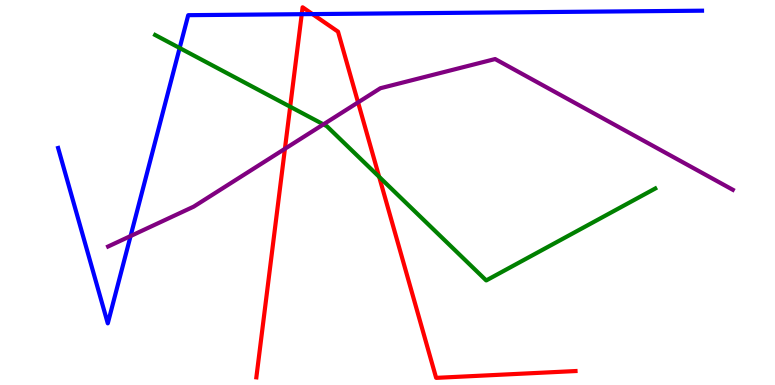[{'lines': ['blue', 'red'], 'intersections': [{'x': 3.89, 'y': 9.63}, {'x': 4.03, 'y': 9.63}]}, {'lines': ['green', 'red'], 'intersections': [{'x': 3.74, 'y': 7.23}, {'x': 4.89, 'y': 5.41}]}, {'lines': ['purple', 'red'], 'intersections': [{'x': 3.68, 'y': 6.14}, {'x': 4.62, 'y': 7.34}]}, {'lines': ['blue', 'green'], 'intersections': [{'x': 2.32, 'y': 8.75}]}, {'lines': ['blue', 'purple'], 'intersections': [{'x': 1.68, 'y': 3.87}]}, {'lines': ['green', 'purple'], 'intersections': [{'x': 4.17, 'y': 6.77}]}]